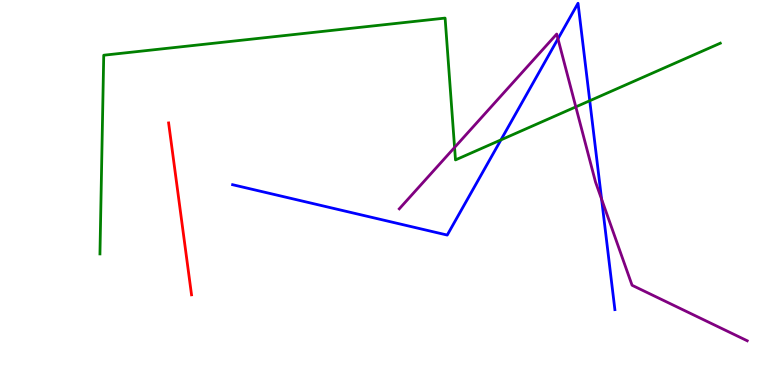[{'lines': ['blue', 'red'], 'intersections': []}, {'lines': ['green', 'red'], 'intersections': []}, {'lines': ['purple', 'red'], 'intersections': []}, {'lines': ['blue', 'green'], 'intersections': [{'x': 6.46, 'y': 6.37}, {'x': 7.61, 'y': 7.38}]}, {'lines': ['blue', 'purple'], 'intersections': [{'x': 7.2, 'y': 8.99}, {'x': 7.76, 'y': 4.83}]}, {'lines': ['green', 'purple'], 'intersections': [{'x': 5.87, 'y': 6.17}, {'x': 7.43, 'y': 7.22}]}]